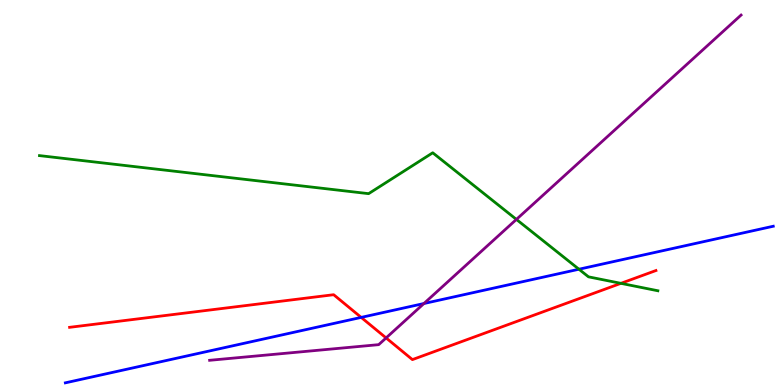[{'lines': ['blue', 'red'], 'intersections': [{'x': 4.66, 'y': 1.76}]}, {'lines': ['green', 'red'], 'intersections': [{'x': 8.01, 'y': 2.64}]}, {'lines': ['purple', 'red'], 'intersections': [{'x': 4.98, 'y': 1.22}]}, {'lines': ['blue', 'green'], 'intersections': [{'x': 7.47, 'y': 3.01}]}, {'lines': ['blue', 'purple'], 'intersections': [{'x': 5.47, 'y': 2.12}]}, {'lines': ['green', 'purple'], 'intersections': [{'x': 6.66, 'y': 4.3}]}]